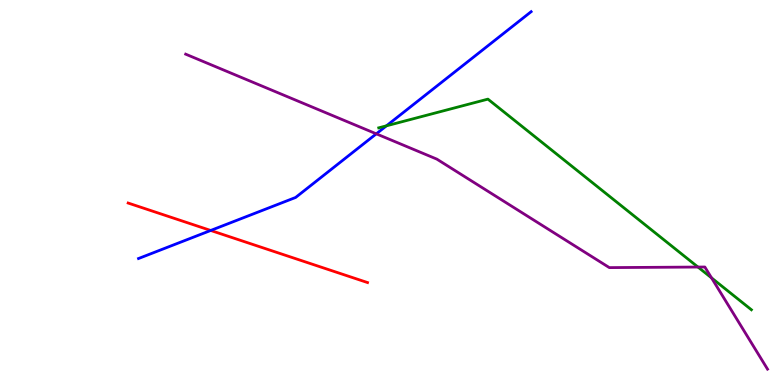[{'lines': ['blue', 'red'], 'intersections': [{'x': 2.72, 'y': 4.01}]}, {'lines': ['green', 'red'], 'intersections': []}, {'lines': ['purple', 'red'], 'intersections': []}, {'lines': ['blue', 'green'], 'intersections': [{'x': 4.99, 'y': 6.73}]}, {'lines': ['blue', 'purple'], 'intersections': [{'x': 4.86, 'y': 6.52}]}, {'lines': ['green', 'purple'], 'intersections': [{'x': 9.01, 'y': 3.06}, {'x': 9.18, 'y': 2.78}]}]